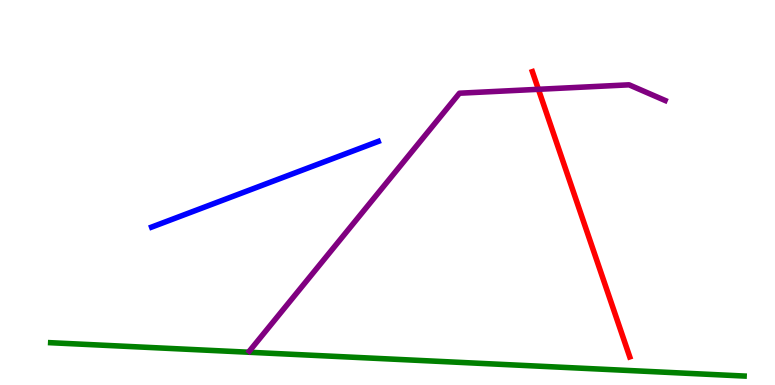[{'lines': ['blue', 'red'], 'intersections': []}, {'lines': ['green', 'red'], 'intersections': []}, {'lines': ['purple', 'red'], 'intersections': [{'x': 6.95, 'y': 7.68}]}, {'lines': ['blue', 'green'], 'intersections': []}, {'lines': ['blue', 'purple'], 'intersections': []}, {'lines': ['green', 'purple'], 'intersections': []}]